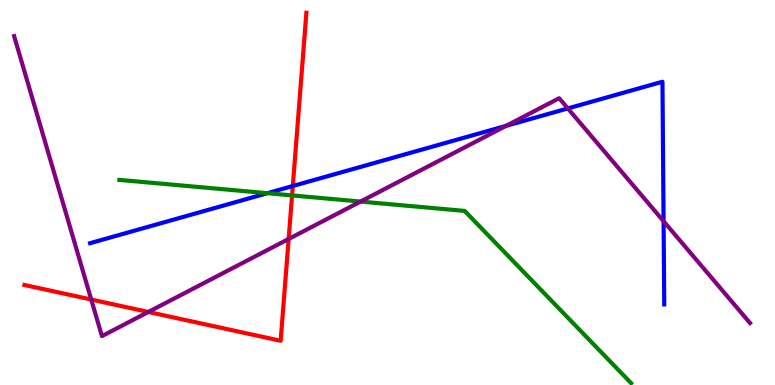[{'lines': ['blue', 'red'], 'intersections': [{'x': 3.78, 'y': 5.17}]}, {'lines': ['green', 'red'], 'intersections': [{'x': 3.77, 'y': 4.92}]}, {'lines': ['purple', 'red'], 'intersections': [{'x': 1.18, 'y': 2.22}, {'x': 1.91, 'y': 1.9}, {'x': 3.72, 'y': 3.79}]}, {'lines': ['blue', 'green'], 'intersections': [{'x': 3.45, 'y': 4.98}]}, {'lines': ['blue', 'purple'], 'intersections': [{'x': 6.53, 'y': 6.73}, {'x': 7.33, 'y': 7.18}, {'x': 8.56, 'y': 4.25}]}, {'lines': ['green', 'purple'], 'intersections': [{'x': 4.65, 'y': 4.76}]}]